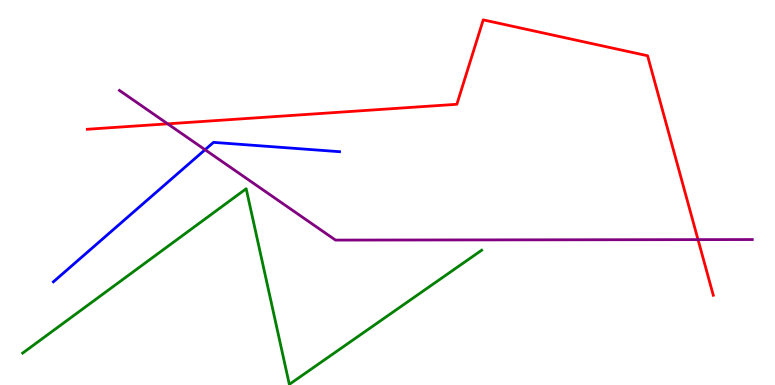[{'lines': ['blue', 'red'], 'intersections': []}, {'lines': ['green', 'red'], 'intersections': []}, {'lines': ['purple', 'red'], 'intersections': [{'x': 2.16, 'y': 6.78}, {'x': 9.01, 'y': 3.78}]}, {'lines': ['blue', 'green'], 'intersections': []}, {'lines': ['blue', 'purple'], 'intersections': [{'x': 2.65, 'y': 6.11}]}, {'lines': ['green', 'purple'], 'intersections': []}]